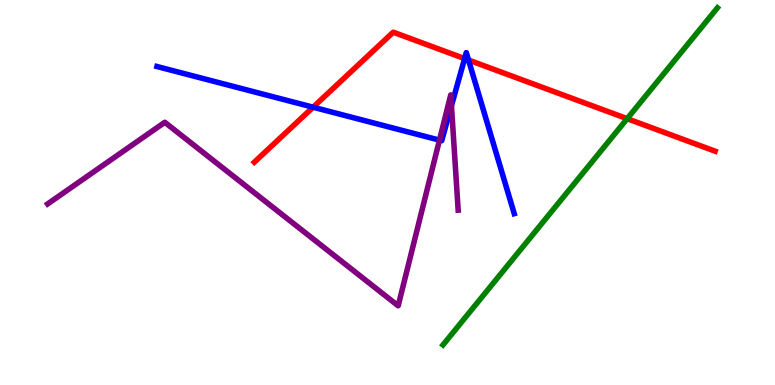[{'lines': ['blue', 'red'], 'intersections': [{'x': 4.04, 'y': 7.22}, {'x': 6.0, 'y': 8.48}, {'x': 6.05, 'y': 8.44}]}, {'lines': ['green', 'red'], 'intersections': [{'x': 8.09, 'y': 6.92}]}, {'lines': ['purple', 'red'], 'intersections': []}, {'lines': ['blue', 'green'], 'intersections': []}, {'lines': ['blue', 'purple'], 'intersections': [{'x': 5.67, 'y': 6.36}, {'x': 5.83, 'y': 7.25}]}, {'lines': ['green', 'purple'], 'intersections': []}]